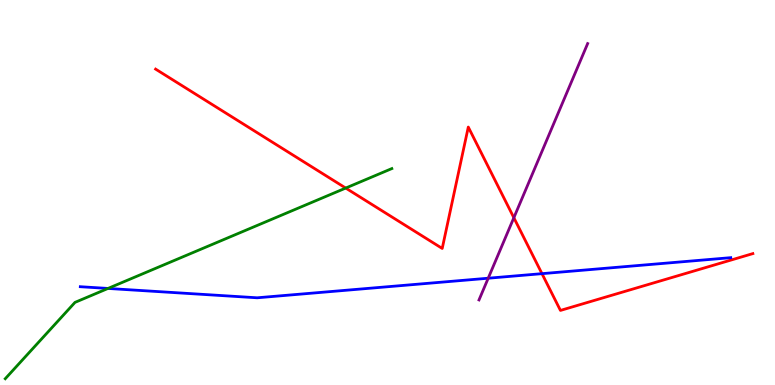[{'lines': ['blue', 'red'], 'intersections': [{'x': 6.99, 'y': 2.89}]}, {'lines': ['green', 'red'], 'intersections': [{'x': 4.46, 'y': 5.12}]}, {'lines': ['purple', 'red'], 'intersections': [{'x': 6.63, 'y': 4.35}]}, {'lines': ['blue', 'green'], 'intersections': [{'x': 1.39, 'y': 2.51}]}, {'lines': ['blue', 'purple'], 'intersections': [{'x': 6.3, 'y': 2.77}]}, {'lines': ['green', 'purple'], 'intersections': []}]